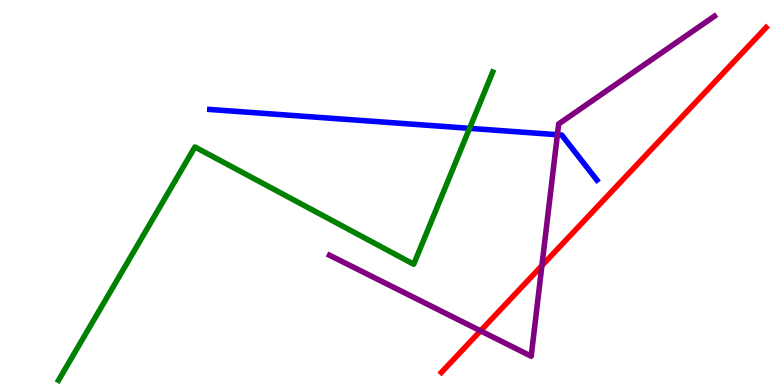[{'lines': ['blue', 'red'], 'intersections': []}, {'lines': ['green', 'red'], 'intersections': []}, {'lines': ['purple', 'red'], 'intersections': [{'x': 6.2, 'y': 1.41}, {'x': 6.99, 'y': 3.1}]}, {'lines': ['blue', 'green'], 'intersections': [{'x': 6.06, 'y': 6.67}]}, {'lines': ['blue', 'purple'], 'intersections': [{'x': 7.19, 'y': 6.5}]}, {'lines': ['green', 'purple'], 'intersections': []}]